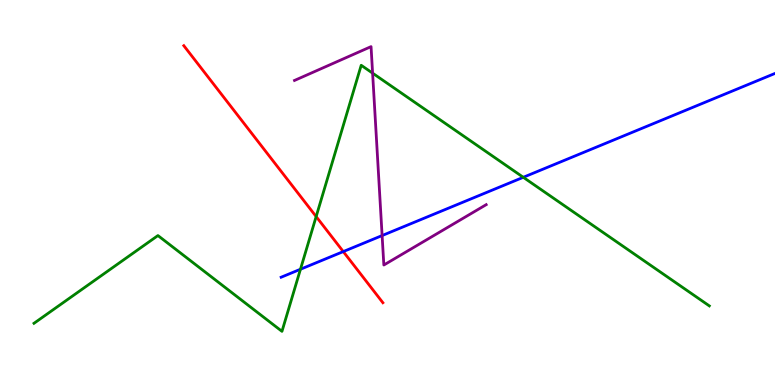[{'lines': ['blue', 'red'], 'intersections': [{'x': 4.43, 'y': 3.47}]}, {'lines': ['green', 'red'], 'intersections': [{'x': 4.08, 'y': 4.37}]}, {'lines': ['purple', 'red'], 'intersections': []}, {'lines': ['blue', 'green'], 'intersections': [{'x': 3.88, 'y': 3.01}, {'x': 6.75, 'y': 5.39}]}, {'lines': ['blue', 'purple'], 'intersections': [{'x': 4.93, 'y': 3.88}]}, {'lines': ['green', 'purple'], 'intersections': [{'x': 4.81, 'y': 8.1}]}]